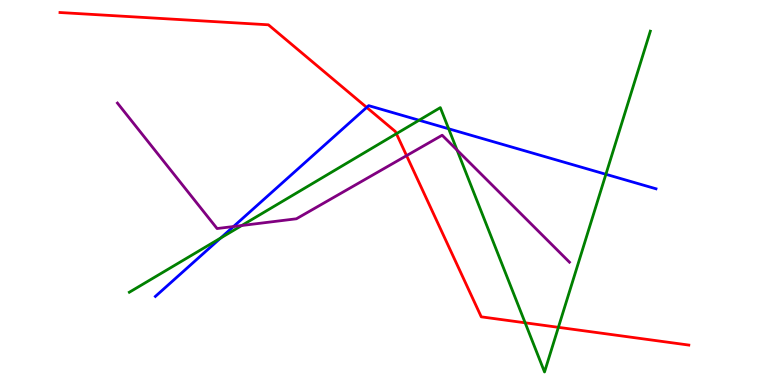[{'lines': ['blue', 'red'], 'intersections': [{'x': 4.73, 'y': 7.21}]}, {'lines': ['green', 'red'], 'intersections': [{'x': 5.11, 'y': 6.53}, {'x': 6.78, 'y': 1.62}, {'x': 7.2, 'y': 1.5}]}, {'lines': ['purple', 'red'], 'intersections': [{'x': 5.25, 'y': 5.96}]}, {'lines': ['blue', 'green'], 'intersections': [{'x': 2.85, 'y': 3.82}, {'x': 5.41, 'y': 6.88}, {'x': 5.79, 'y': 6.65}, {'x': 7.82, 'y': 5.47}]}, {'lines': ['blue', 'purple'], 'intersections': [{'x': 3.01, 'y': 4.12}]}, {'lines': ['green', 'purple'], 'intersections': [{'x': 3.12, 'y': 4.14}, {'x': 5.9, 'y': 6.1}]}]